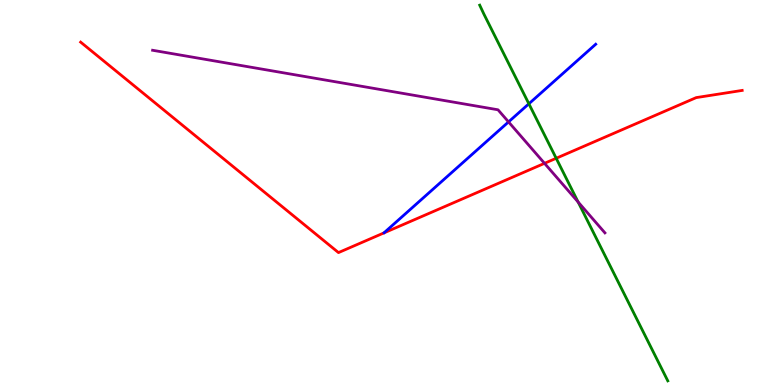[{'lines': ['blue', 'red'], 'intersections': []}, {'lines': ['green', 'red'], 'intersections': [{'x': 7.18, 'y': 5.89}]}, {'lines': ['purple', 'red'], 'intersections': [{'x': 7.03, 'y': 5.76}]}, {'lines': ['blue', 'green'], 'intersections': [{'x': 6.82, 'y': 7.3}]}, {'lines': ['blue', 'purple'], 'intersections': [{'x': 6.56, 'y': 6.83}]}, {'lines': ['green', 'purple'], 'intersections': [{'x': 7.46, 'y': 4.75}]}]